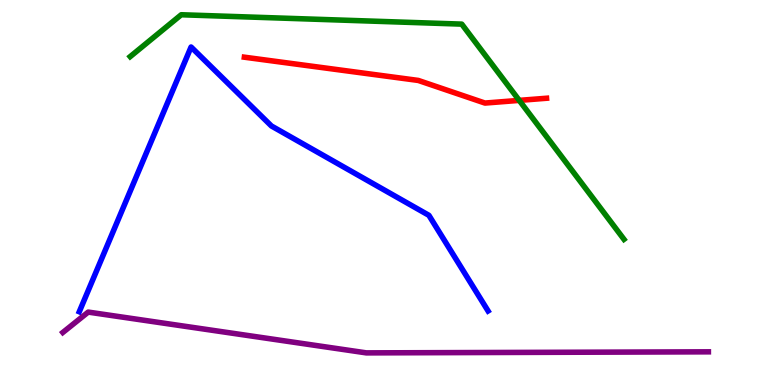[{'lines': ['blue', 'red'], 'intersections': []}, {'lines': ['green', 'red'], 'intersections': [{'x': 6.7, 'y': 7.39}]}, {'lines': ['purple', 'red'], 'intersections': []}, {'lines': ['blue', 'green'], 'intersections': []}, {'lines': ['blue', 'purple'], 'intersections': []}, {'lines': ['green', 'purple'], 'intersections': []}]